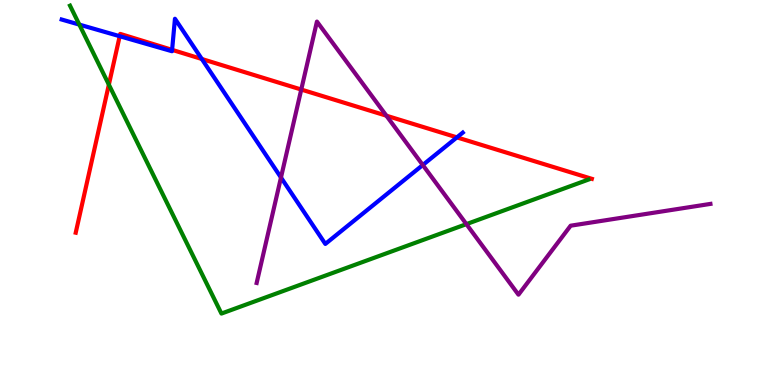[{'lines': ['blue', 'red'], 'intersections': [{'x': 1.54, 'y': 9.06}, {'x': 2.22, 'y': 8.71}, {'x': 2.6, 'y': 8.47}, {'x': 5.9, 'y': 6.43}]}, {'lines': ['green', 'red'], 'intersections': [{'x': 1.4, 'y': 7.8}]}, {'lines': ['purple', 'red'], 'intersections': [{'x': 3.89, 'y': 7.67}, {'x': 4.99, 'y': 6.99}]}, {'lines': ['blue', 'green'], 'intersections': [{'x': 1.02, 'y': 9.36}]}, {'lines': ['blue', 'purple'], 'intersections': [{'x': 3.63, 'y': 5.39}, {'x': 5.46, 'y': 5.71}]}, {'lines': ['green', 'purple'], 'intersections': [{'x': 6.02, 'y': 4.18}]}]